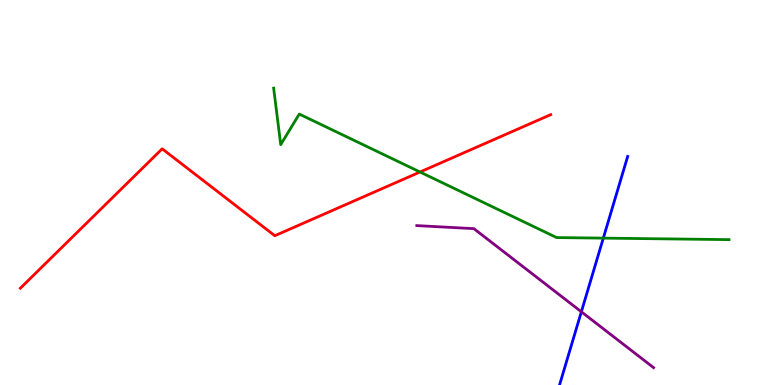[{'lines': ['blue', 'red'], 'intersections': []}, {'lines': ['green', 'red'], 'intersections': [{'x': 5.42, 'y': 5.53}]}, {'lines': ['purple', 'red'], 'intersections': []}, {'lines': ['blue', 'green'], 'intersections': [{'x': 7.78, 'y': 3.81}]}, {'lines': ['blue', 'purple'], 'intersections': [{'x': 7.5, 'y': 1.9}]}, {'lines': ['green', 'purple'], 'intersections': []}]